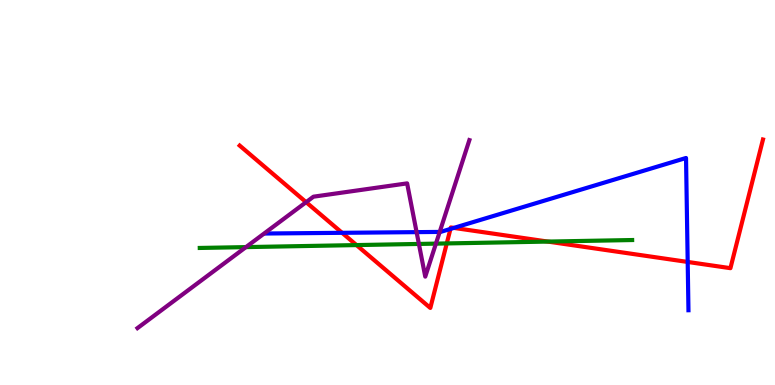[{'lines': ['blue', 'red'], 'intersections': [{'x': 4.41, 'y': 3.95}, {'x': 5.81, 'y': 4.05}, {'x': 5.86, 'y': 4.08}, {'x': 8.87, 'y': 3.2}]}, {'lines': ['green', 'red'], 'intersections': [{'x': 4.6, 'y': 3.63}, {'x': 5.76, 'y': 3.68}, {'x': 7.07, 'y': 3.73}]}, {'lines': ['purple', 'red'], 'intersections': [{'x': 3.95, 'y': 4.75}]}, {'lines': ['blue', 'green'], 'intersections': []}, {'lines': ['blue', 'purple'], 'intersections': [{'x': 5.38, 'y': 3.97}, {'x': 5.67, 'y': 3.98}]}, {'lines': ['green', 'purple'], 'intersections': [{'x': 3.17, 'y': 3.58}, {'x': 5.41, 'y': 3.66}, {'x': 5.62, 'y': 3.67}]}]